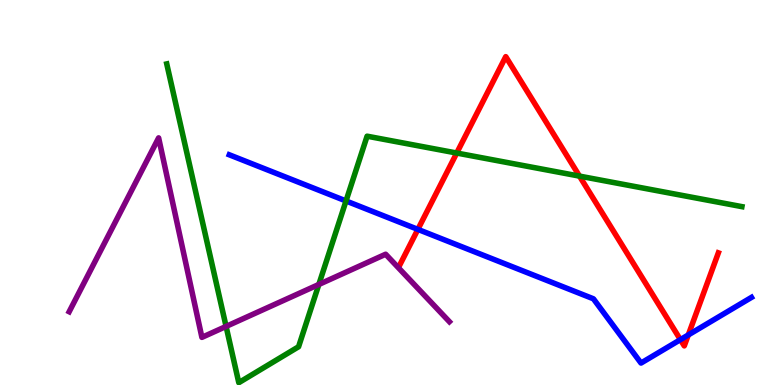[{'lines': ['blue', 'red'], 'intersections': [{'x': 5.39, 'y': 4.04}, {'x': 8.78, 'y': 1.18}, {'x': 8.88, 'y': 1.3}]}, {'lines': ['green', 'red'], 'intersections': [{'x': 5.89, 'y': 6.02}, {'x': 7.48, 'y': 5.43}]}, {'lines': ['purple', 'red'], 'intersections': []}, {'lines': ['blue', 'green'], 'intersections': [{'x': 4.46, 'y': 4.78}]}, {'lines': ['blue', 'purple'], 'intersections': []}, {'lines': ['green', 'purple'], 'intersections': [{'x': 2.92, 'y': 1.52}, {'x': 4.11, 'y': 2.61}]}]